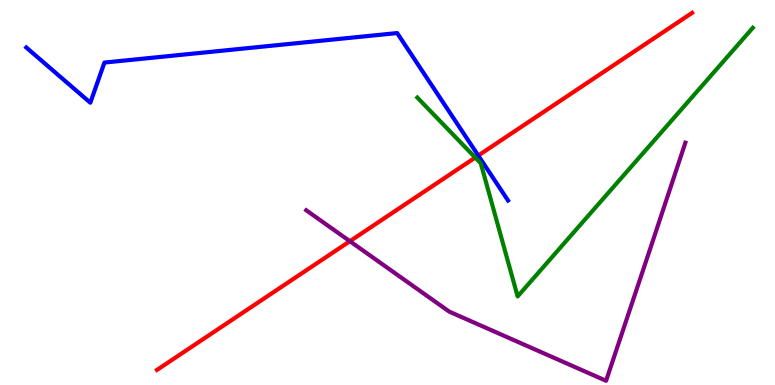[{'lines': ['blue', 'red'], 'intersections': [{'x': 6.17, 'y': 5.96}]}, {'lines': ['green', 'red'], 'intersections': [{'x': 6.13, 'y': 5.91}]}, {'lines': ['purple', 'red'], 'intersections': [{'x': 4.51, 'y': 3.73}]}, {'lines': ['blue', 'green'], 'intersections': []}, {'lines': ['blue', 'purple'], 'intersections': []}, {'lines': ['green', 'purple'], 'intersections': []}]